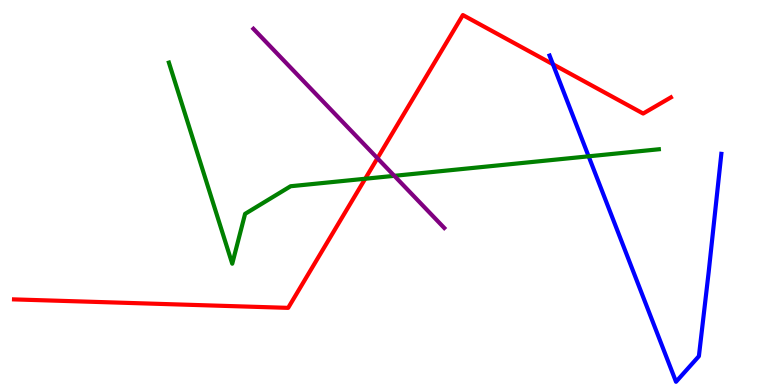[{'lines': ['blue', 'red'], 'intersections': [{'x': 7.13, 'y': 8.33}]}, {'lines': ['green', 'red'], 'intersections': [{'x': 4.71, 'y': 5.36}]}, {'lines': ['purple', 'red'], 'intersections': [{'x': 4.87, 'y': 5.89}]}, {'lines': ['blue', 'green'], 'intersections': [{'x': 7.6, 'y': 5.94}]}, {'lines': ['blue', 'purple'], 'intersections': []}, {'lines': ['green', 'purple'], 'intersections': [{'x': 5.09, 'y': 5.43}]}]